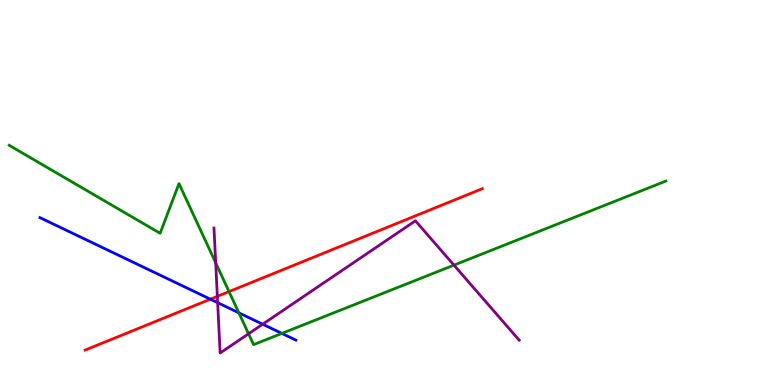[{'lines': ['blue', 'red'], 'intersections': [{'x': 2.71, 'y': 2.23}]}, {'lines': ['green', 'red'], 'intersections': [{'x': 2.96, 'y': 2.43}]}, {'lines': ['purple', 'red'], 'intersections': [{'x': 2.8, 'y': 2.3}]}, {'lines': ['blue', 'green'], 'intersections': [{'x': 3.08, 'y': 1.87}, {'x': 3.64, 'y': 1.34}]}, {'lines': ['blue', 'purple'], 'intersections': [{'x': 2.81, 'y': 2.14}, {'x': 3.39, 'y': 1.58}]}, {'lines': ['green', 'purple'], 'intersections': [{'x': 2.78, 'y': 3.17}, {'x': 3.21, 'y': 1.33}, {'x': 5.86, 'y': 3.11}]}]